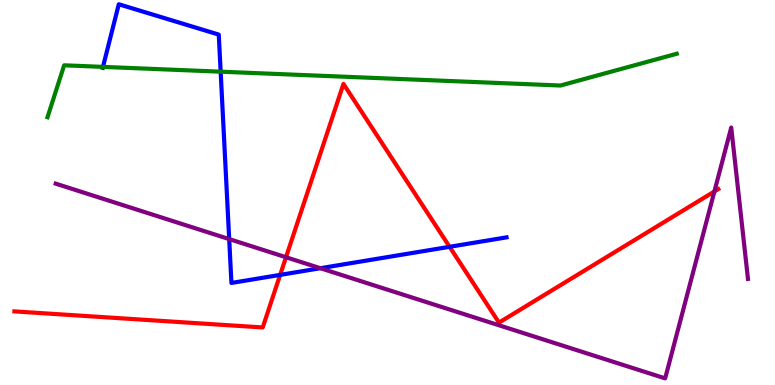[{'lines': ['blue', 'red'], 'intersections': [{'x': 3.61, 'y': 2.86}, {'x': 5.8, 'y': 3.59}]}, {'lines': ['green', 'red'], 'intersections': []}, {'lines': ['purple', 'red'], 'intersections': [{'x': 3.69, 'y': 3.32}, {'x': 9.22, 'y': 5.03}]}, {'lines': ['blue', 'green'], 'intersections': [{'x': 1.33, 'y': 8.26}, {'x': 2.85, 'y': 8.14}]}, {'lines': ['blue', 'purple'], 'intersections': [{'x': 2.96, 'y': 3.79}, {'x': 4.13, 'y': 3.03}]}, {'lines': ['green', 'purple'], 'intersections': []}]